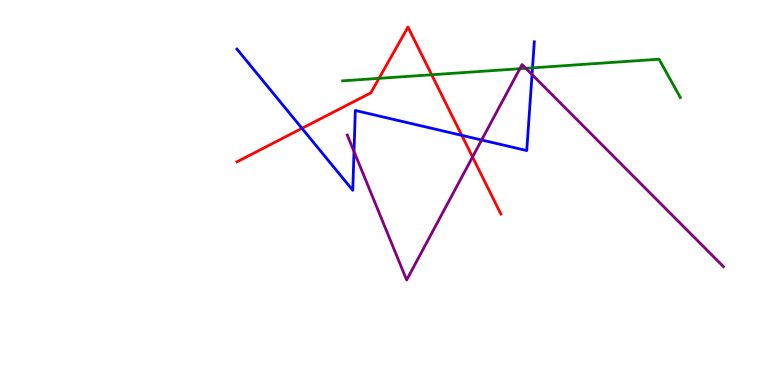[{'lines': ['blue', 'red'], 'intersections': [{'x': 3.9, 'y': 6.67}, {'x': 5.96, 'y': 6.48}]}, {'lines': ['green', 'red'], 'intersections': [{'x': 4.89, 'y': 7.96}, {'x': 5.57, 'y': 8.06}]}, {'lines': ['purple', 'red'], 'intersections': [{'x': 6.1, 'y': 5.92}]}, {'lines': ['blue', 'green'], 'intersections': [{'x': 6.87, 'y': 8.24}]}, {'lines': ['blue', 'purple'], 'intersections': [{'x': 4.57, 'y': 6.06}, {'x': 6.21, 'y': 6.36}, {'x': 6.86, 'y': 8.06}]}, {'lines': ['green', 'purple'], 'intersections': [{'x': 6.71, 'y': 8.21}, {'x': 6.78, 'y': 8.23}]}]